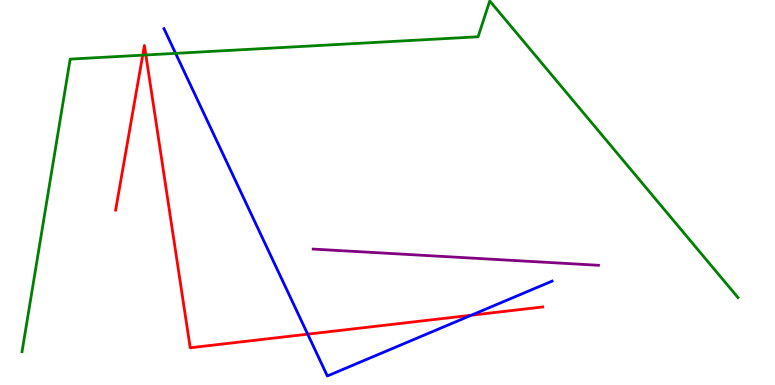[{'lines': ['blue', 'red'], 'intersections': [{'x': 3.97, 'y': 1.32}, {'x': 6.08, 'y': 1.81}]}, {'lines': ['green', 'red'], 'intersections': [{'x': 1.84, 'y': 8.57}, {'x': 1.88, 'y': 8.57}]}, {'lines': ['purple', 'red'], 'intersections': []}, {'lines': ['blue', 'green'], 'intersections': [{'x': 2.27, 'y': 8.61}]}, {'lines': ['blue', 'purple'], 'intersections': []}, {'lines': ['green', 'purple'], 'intersections': []}]